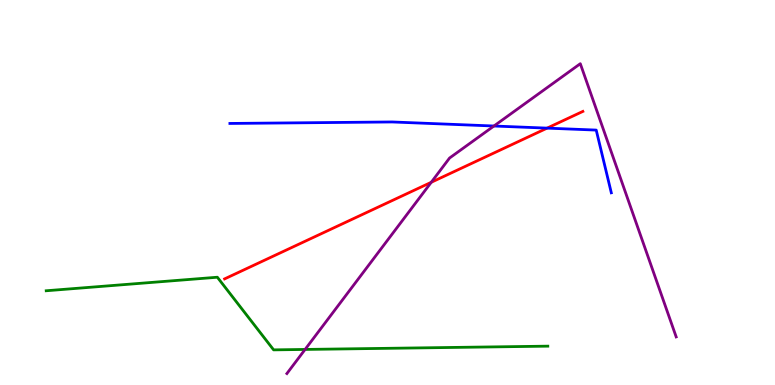[{'lines': ['blue', 'red'], 'intersections': [{'x': 7.06, 'y': 6.67}]}, {'lines': ['green', 'red'], 'intersections': []}, {'lines': ['purple', 'red'], 'intersections': [{'x': 5.56, 'y': 5.27}]}, {'lines': ['blue', 'green'], 'intersections': []}, {'lines': ['blue', 'purple'], 'intersections': [{'x': 6.37, 'y': 6.73}]}, {'lines': ['green', 'purple'], 'intersections': [{'x': 3.94, 'y': 0.924}]}]